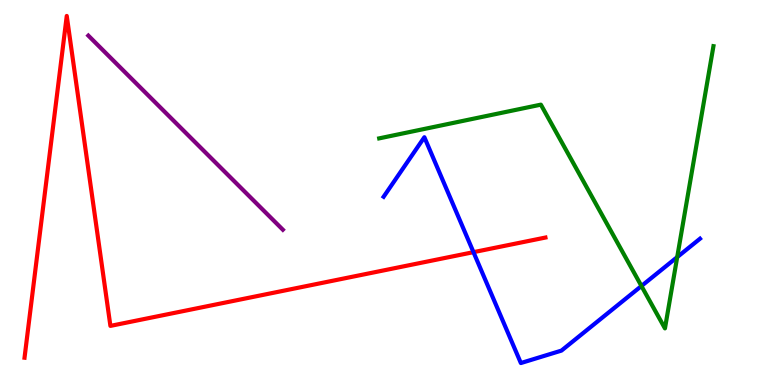[{'lines': ['blue', 'red'], 'intersections': [{'x': 6.11, 'y': 3.45}]}, {'lines': ['green', 'red'], 'intersections': []}, {'lines': ['purple', 'red'], 'intersections': []}, {'lines': ['blue', 'green'], 'intersections': [{'x': 8.28, 'y': 2.57}, {'x': 8.74, 'y': 3.32}]}, {'lines': ['blue', 'purple'], 'intersections': []}, {'lines': ['green', 'purple'], 'intersections': []}]